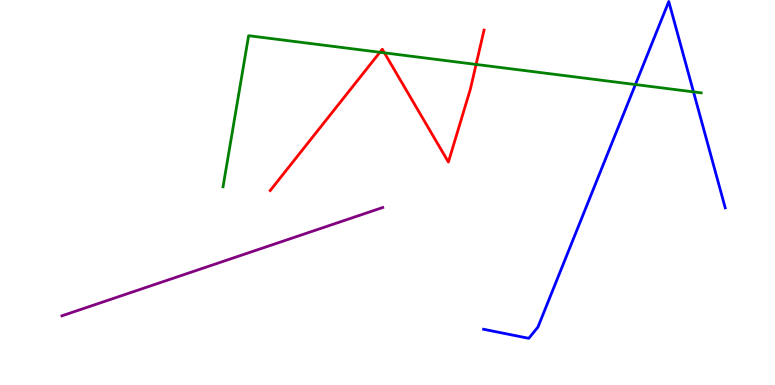[{'lines': ['blue', 'red'], 'intersections': []}, {'lines': ['green', 'red'], 'intersections': [{'x': 4.9, 'y': 8.64}, {'x': 4.96, 'y': 8.63}, {'x': 6.14, 'y': 8.33}]}, {'lines': ['purple', 'red'], 'intersections': []}, {'lines': ['blue', 'green'], 'intersections': [{'x': 8.2, 'y': 7.8}, {'x': 8.95, 'y': 7.61}]}, {'lines': ['blue', 'purple'], 'intersections': []}, {'lines': ['green', 'purple'], 'intersections': []}]